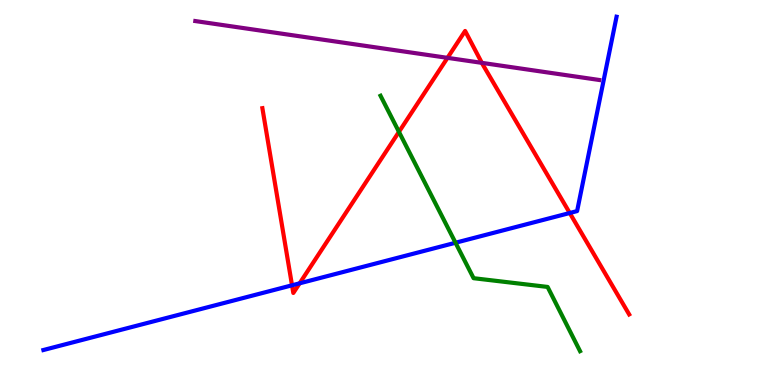[{'lines': ['blue', 'red'], 'intersections': [{'x': 3.77, 'y': 2.59}, {'x': 3.87, 'y': 2.64}, {'x': 7.35, 'y': 4.47}]}, {'lines': ['green', 'red'], 'intersections': [{'x': 5.15, 'y': 6.57}]}, {'lines': ['purple', 'red'], 'intersections': [{'x': 5.77, 'y': 8.5}, {'x': 6.22, 'y': 8.37}]}, {'lines': ['blue', 'green'], 'intersections': [{'x': 5.88, 'y': 3.7}]}, {'lines': ['blue', 'purple'], 'intersections': []}, {'lines': ['green', 'purple'], 'intersections': []}]